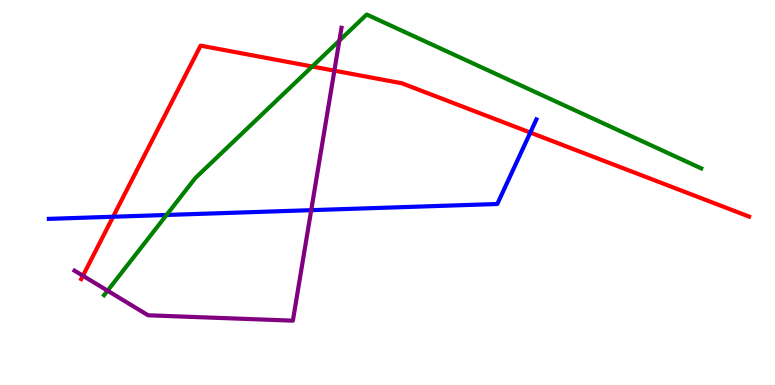[{'lines': ['blue', 'red'], 'intersections': [{'x': 1.46, 'y': 4.37}, {'x': 6.84, 'y': 6.56}]}, {'lines': ['green', 'red'], 'intersections': [{'x': 4.03, 'y': 8.27}]}, {'lines': ['purple', 'red'], 'intersections': [{'x': 1.07, 'y': 2.84}, {'x': 4.31, 'y': 8.16}]}, {'lines': ['blue', 'green'], 'intersections': [{'x': 2.15, 'y': 4.42}]}, {'lines': ['blue', 'purple'], 'intersections': [{'x': 4.02, 'y': 4.54}]}, {'lines': ['green', 'purple'], 'intersections': [{'x': 1.39, 'y': 2.45}, {'x': 4.38, 'y': 8.95}]}]